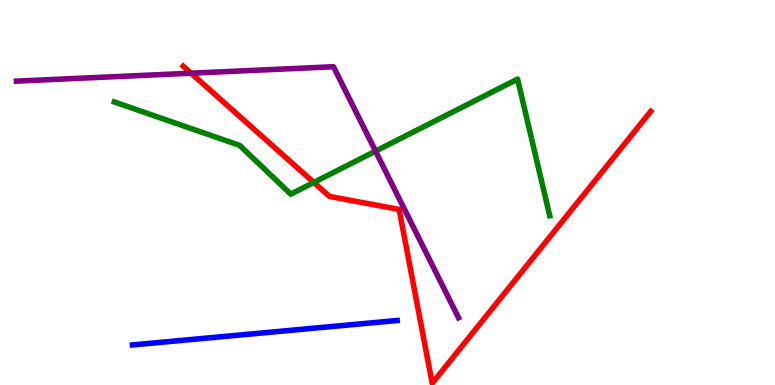[{'lines': ['blue', 'red'], 'intersections': []}, {'lines': ['green', 'red'], 'intersections': [{'x': 4.05, 'y': 5.26}]}, {'lines': ['purple', 'red'], 'intersections': [{'x': 2.47, 'y': 8.1}]}, {'lines': ['blue', 'green'], 'intersections': []}, {'lines': ['blue', 'purple'], 'intersections': []}, {'lines': ['green', 'purple'], 'intersections': [{'x': 4.85, 'y': 6.07}]}]